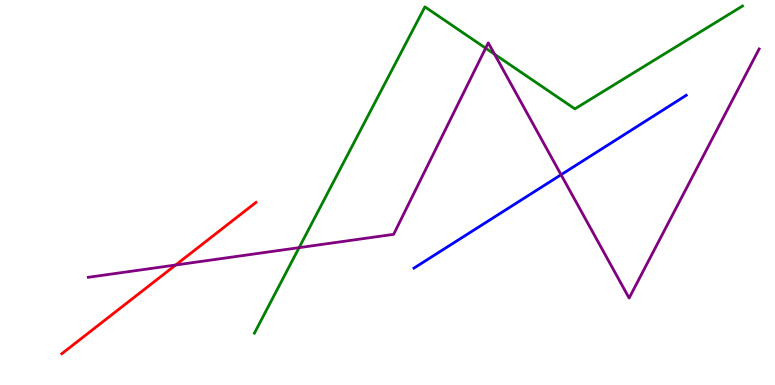[{'lines': ['blue', 'red'], 'intersections': []}, {'lines': ['green', 'red'], 'intersections': []}, {'lines': ['purple', 'red'], 'intersections': [{'x': 2.27, 'y': 3.12}]}, {'lines': ['blue', 'green'], 'intersections': []}, {'lines': ['blue', 'purple'], 'intersections': [{'x': 7.24, 'y': 5.46}]}, {'lines': ['green', 'purple'], 'intersections': [{'x': 3.86, 'y': 3.57}, {'x': 6.27, 'y': 8.75}, {'x': 6.38, 'y': 8.59}]}]